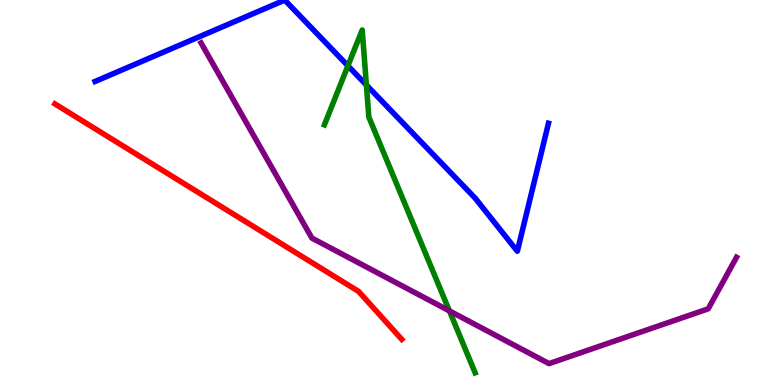[{'lines': ['blue', 'red'], 'intersections': []}, {'lines': ['green', 'red'], 'intersections': []}, {'lines': ['purple', 'red'], 'intersections': []}, {'lines': ['blue', 'green'], 'intersections': [{'x': 4.49, 'y': 8.29}, {'x': 4.73, 'y': 7.79}]}, {'lines': ['blue', 'purple'], 'intersections': []}, {'lines': ['green', 'purple'], 'intersections': [{'x': 5.8, 'y': 1.93}]}]